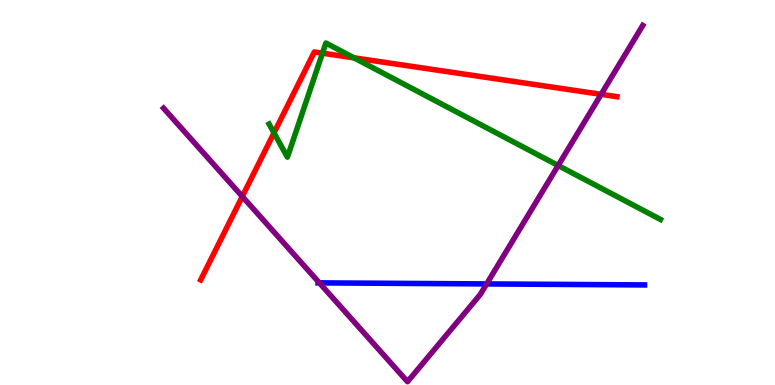[{'lines': ['blue', 'red'], 'intersections': []}, {'lines': ['green', 'red'], 'intersections': [{'x': 3.54, 'y': 6.55}, {'x': 4.16, 'y': 8.62}, {'x': 4.57, 'y': 8.5}]}, {'lines': ['purple', 'red'], 'intersections': [{'x': 3.13, 'y': 4.9}, {'x': 7.76, 'y': 7.55}]}, {'lines': ['blue', 'green'], 'intersections': []}, {'lines': ['blue', 'purple'], 'intersections': [{'x': 4.12, 'y': 2.65}, {'x': 6.28, 'y': 2.63}]}, {'lines': ['green', 'purple'], 'intersections': [{'x': 7.2, 'y': 5.7}]}]